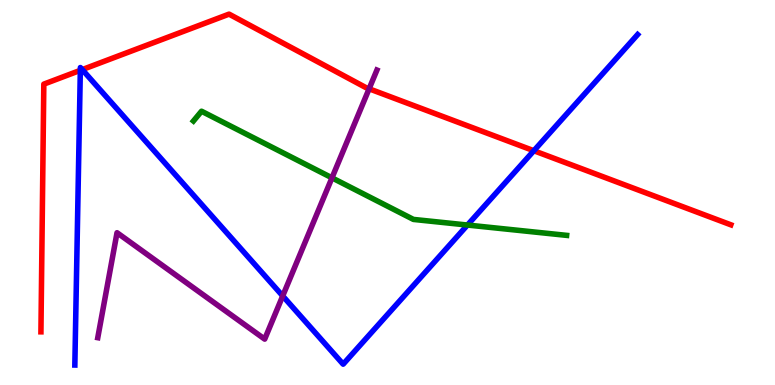[{'lines': ['blue', 'red'], 'intersections': [{'x': 1.04, 'y': 8.17}, {'x': 1.06, 'y': 8.19}, {'x': 6.89, 'y': 6.08}]}, {'lines': ['green', 'red'], 'intersections': []}, {'lines': ['purple', 'red'], 'intersections': [{'x': 4.76, 'y': 7.69}]}, {'lines': ['blue', 'green'], 'intersections': [{'x': 6.03, 'y': 4.15}]}, {'lines': ['blue', 'purple'], 'intersections': [{'x': 3.65, 'y': 2.31}]}, {'lines': ['green', 'purple'], 'intersections': [{'x': 4.28, 'y': 5.38}]}]